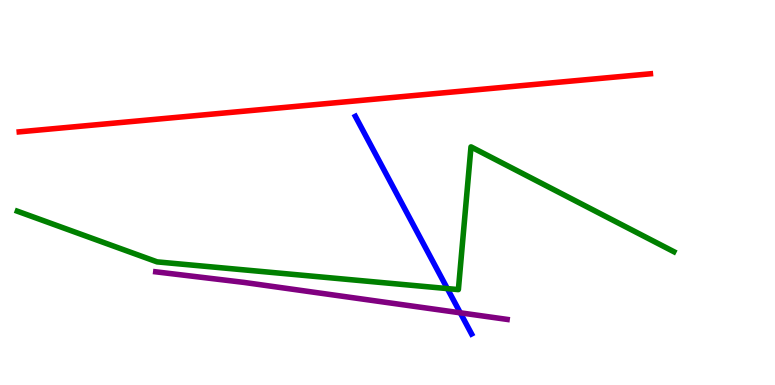[{'lines': ['blue', 'red'], 'intersections': []}, {'lines': ['green', 'red'], 'intersections': []}, {'lines': ['purple', 'red'], 'intersections': []}, {'lines': ['blue', 'green'], 'intersections': [{'x': 5.77, 'y': 2.5}]}, {'lines': ['blue', 'purple'], 'intersections': [{'x': 5.94, 'y': 1.87}]}, {'lines': ['green', 'purple'], 'intersections': []}]